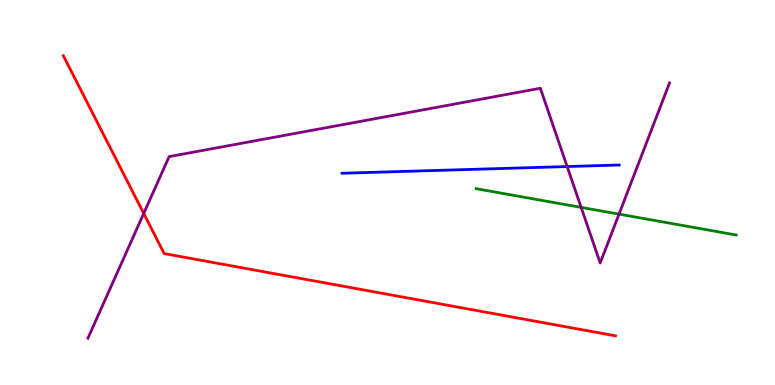[{'lines': ['blue', 'red'], 'intersections': []}, {'lines': ['green', 'red'], 'intersections': []}, {'lines': ['purple', 'red'], 'intersections': [{'x': 1.85, 'y': 4.46}]}, {'lines': ['blue', 'green'], 'intersections': []}, {'lines': ['blue', 'purple'], 'intersections': [{'x': 7.32, 'y': 5.67}]}, {'lines': ['green', 'purple'], 'intersections': [{'x': 7.5, 'y': 4.61}, {'x': 7.99, 'y': 4.44}]}]